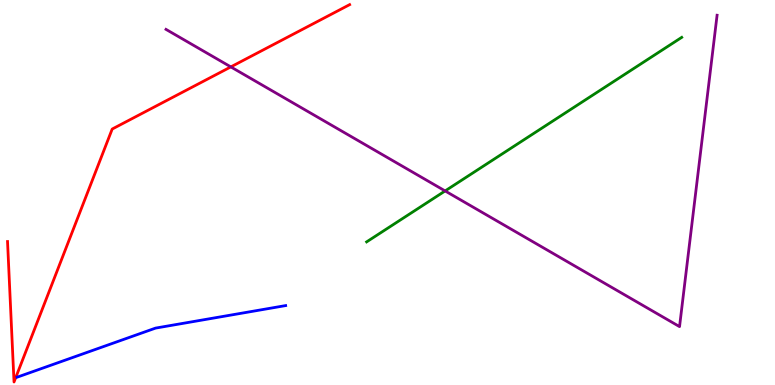[{'lines': ['blue', 'red'], 'intersections': []}, {'lines': ['green', 'red'], 'intersections': []}, {'lines': ['purple', 'red'], 'intersections': [{'x': 2.98, 'y': 8.26}]}, {'lines': ['blue', 'green'], 'intersections': []}, {'lines': ['blue', 'purple'], 'intersections': []}, {'lines': ['green', 'purple'], 'intersections': [{'x': 5.74, 'y': 5.04}]}]